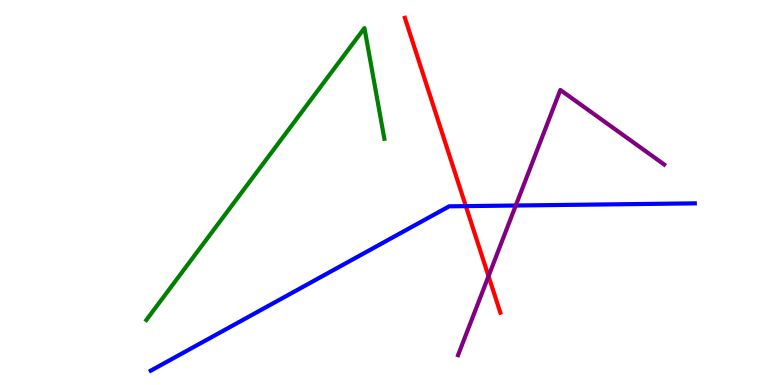[{'lines': ['blue', 'red'], 'intersections': [{'x': 6.01, 'y': 4.65}]}, {'lines': ['green', 'red'], 'intersections': []}, {'lines': ['purple', 'red'], 'intersections': [{'x': 6.3, 'y': 2.83}]}, {'lines': ['blue', 'green'], 'intersections': []}, {'lines': ['blue', 'purple'], 'intersections': [{'x': 6.66, 'y': 4.66}]}, {'lines': ['green', 'purple'], 'intersections': []}]